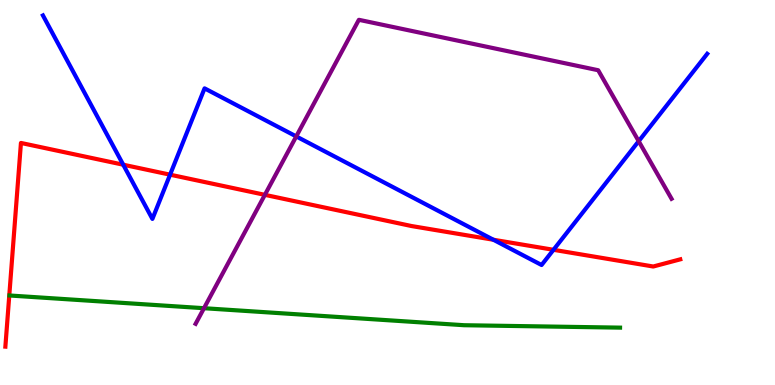[{'lines': ['blue', 'red'], 'intersections': [{'x': 1.59, 'y': 5.72}, {'x': 2.19, 'y': 5.46}, {'x': 6.37, 'y': 3.77}, {'x': 7.14, 'y': 3.51}]}, {'lines': ['green', 'red'], 'intersections': []}, {'lines': ['purple', 'red'], 'intersections': [{'x': 3.42, 'y': 4.94}]}, {'lines': ['blue', 'green'], 'intersections': []}, {'lines': ['blue', 'purple'], 'intersections': [{'x': 3.82, 'y': 6.46}, {'x': 8.24, 'y': 6.33}]}, {'lines': ['green', 'purple'], 'intersections': [{'x': 2.63, 'y': 1.99}]}]